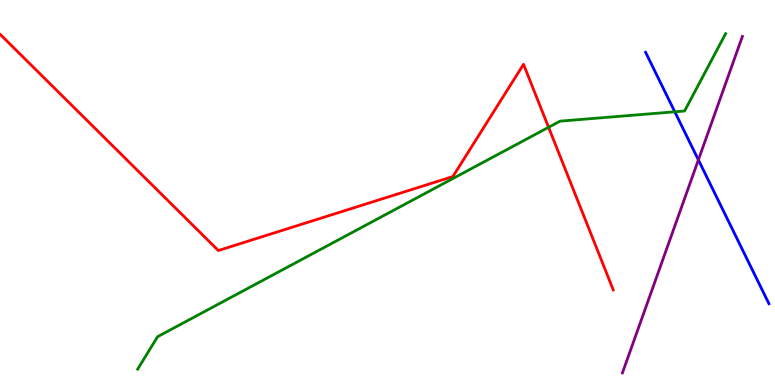[{'lines': ['blue', 'red'], 'intersections': []}, {'lines': ['green', 'red'], 'intersections': [{'x': 7.08, 'y': 6.69}]}, {'lines': ['purple', 'red'], 'intersections': []}, {'lines': ['blue', 'green'], 'intersections': [{'x': 8.71, 'y': 7.1}]}, {'lines': ['blue', 'purple'], 'intersections': [{'x': 9.01, 'y': 5.85}]}, {'lines': ['green', 'purple'], 'intersections': []}]